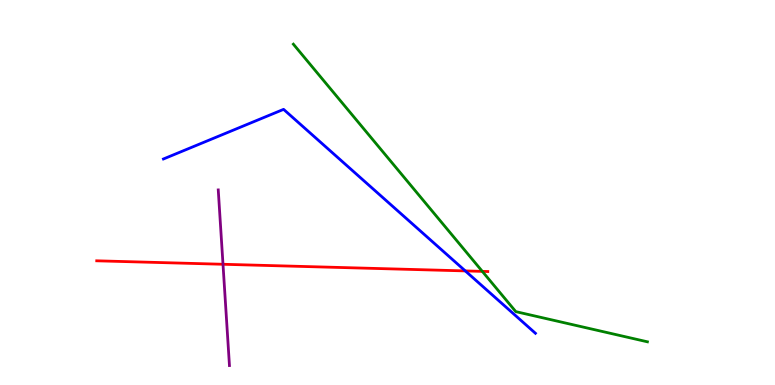[{'lines': ['blue', 'red'], 'intersections': [{'x': 6.0, 'y': 2.96}]}, {'lines': ['green', 'red'], 'intersections': [{'x': 6.22, 'y': 2.95}]}, {'lines': ['purple', 'red'], 'intersections': [{'x': 2.88, 'y': 3.14}]}, {'lines': ['blue', 'green'], 'intersections': []}, {'lines': ['blue', 'purple'], 'intersections': []}, {'lines': ['green', 'purple'], 'intersections': []}]